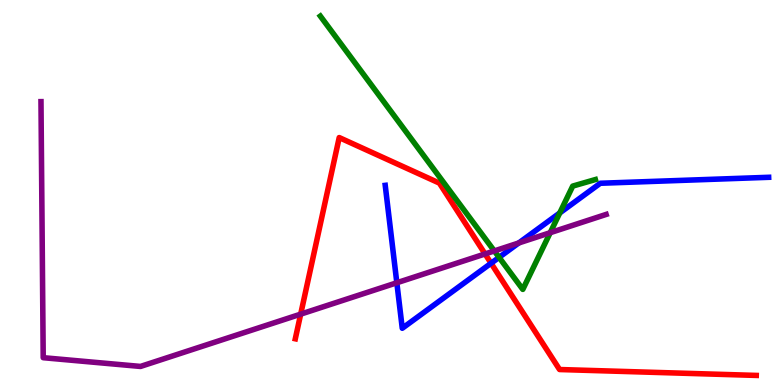[{'lines': ['blue', 'red'], 'intersections': [{'x': 6.34, 'y': 3.16}]}, {'lines': ['green', 'red'], 'intersections': []}, {'lines': ['purple', 'red'], 'intersections': [{'x': 3.88, 'y': 1.84}, {'x': 6.26, 'y': 3.4}]}, {'lines': ['blue', 'green'], 'intersections': [{'x': 6.44, 'y': 3.31}, {'x': 7.22, 'y': 4.47}]}, {'lines': ['blue', 'purple'], 'intersections': [{'x': 5.12, 'y': 2.66}, {'x': 6.69, 'y': 3.69}]}, {'lines': ['green', 'purple'], 'intersections': [{'x': 6.38, 'y': 3.48}, {'x': 7.1, 'y': 3.96}]}]